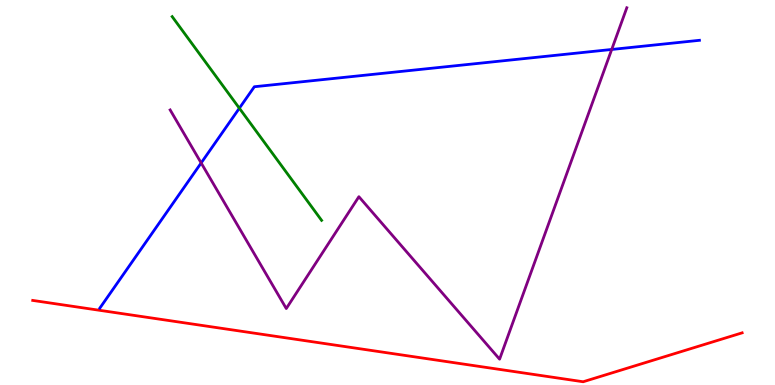[{'lines': ['blue', 'red'], 'intersections': []}, {'lines': ['green', 'red'], 'intersections': []}, {'lines': ['purple', 'red'], 'intersections': []}, {'lines': ['blue', 'green'], 'intersections': [{'x': 3.09, 'y': 7.19}]}, {'lines': ['blue', 'purple'], 'intersections': [{'x': 2.6, 'y': 5.77}, {'x': 7.89, 'y': 8.72}]}, {'lines': ['green', 'purple'], 'intersections': []}]